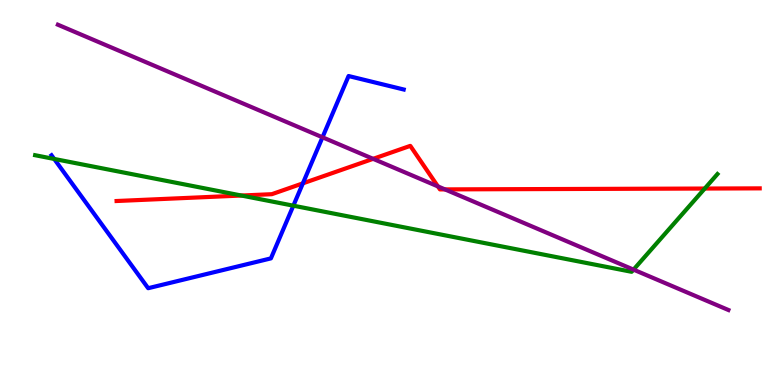[{'lines': ['blue', 'red'], 'intersections': [{'x': 3.91, 'y': 5.24}]}, {'lines': ['green', 'red'], 'intersections': [{'x': 3.11, 'y': 4.92}, {'x': 9.09, 'y': 5.1}]}, {'lines': ['purple', 'red'], 'intersections': [{'x': 4.81, 'y': 5.87}, {'x': 5.65, 'y': 5.16}, {'x': 5.74, 'y': 5.08}]}, {'lines': ['blue', 'green'], 'intersections': [{'x': 0.699, 'y': 5.87}, {'x': 3.79, 'y': 4.66}]}, {'lines': ['blue', 'purple'], 'intersections': [{'x': 4.16, 'y': 6.43}]}, {'lines': ['green', 'purple'], 'intersections': [{'x': 8.17, 'y': 3.0}]}]